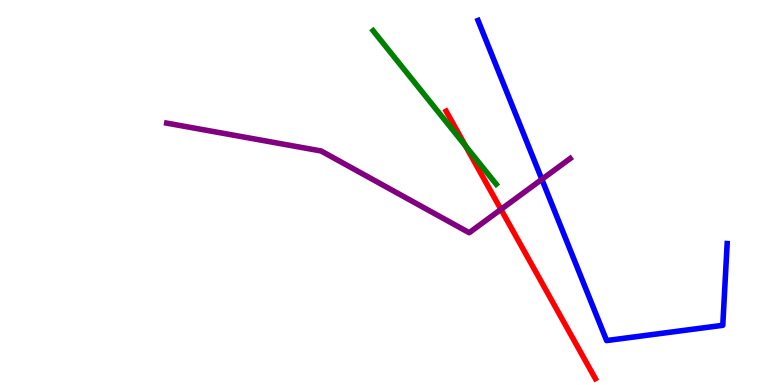[{'lines': ['blue', 'red'], 'intersections': []}, {'lines': ['green', 'red'], 'intersections': [{'x': 6.01, 'y': 6.21}]}, {'lines': ['purple', 'red'], 'intersections': [{'x': 6.46, 'y': 4.56}]}, {'lines': ['blue', 'green'], 'intersections': []}, {'lines': ['blue', 'purple'], 'intersections': [{'x': 6.99, 'y': 5.34}]}, {'lines': ['green', 'purple'], 'intersections': []}]